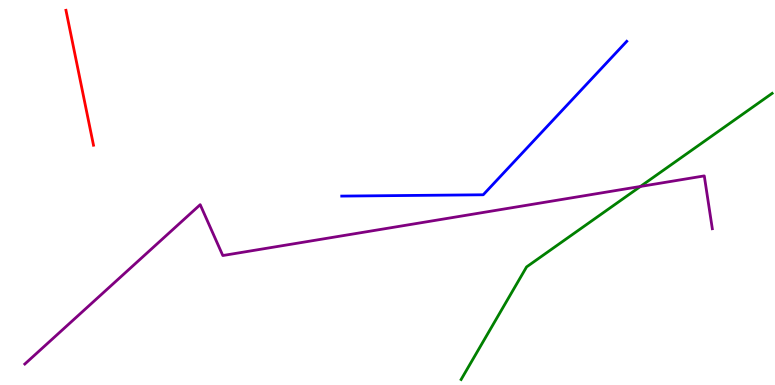[{'lines': ['blue', 'red'], 'intersections': []}, {'lines': ['green', 'red'], 'intersections': []}, {'lines': ['purple', 'red'], 'intersections': []}, {'lines': ['blue', 'green'], 'intersections': []}, {'lines': ['blue', 'purple'], 'intersections': []}, {'lines': ['green', 'purple'], 'intersections': [{'x': 8.26, 'y': 5.16}]}]